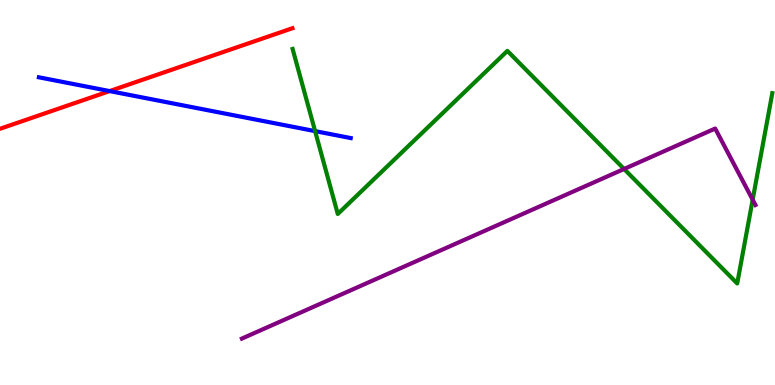[{'lines': ['blue', 'red'], 'intersections': [{'x': 1.41, 'y': 7.63}]}, {'lines': ['green', 'red'], 'intersections': []}, {'lines': ['purple', 'red'], 'intersections': []}, {'lines': ['blue', 'green'], 'intersections': [{'x': 4.07, 'y': 6.59}]}, {'lines': ['blue', 'purple'], 'intersections': []}, {'lines': ['green', 'purple'], 'intersections': [{'x': 8.05, 'y': 5.61}, {'x': 9.71, 'y': 4.81}]}]